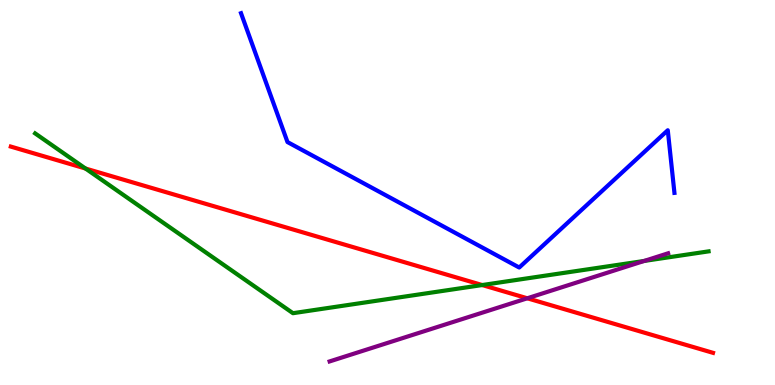[{'lines': ['blue', 'red'], 'intersections': []}, {'lines': ['green', 'red'], 'intersections': [{'x': 1.1, 'y': 5.62}, {'x': 6.22, 'y': 2.6}]}, {'lines': ['purple', 'red'], 'intersections': [{'x': 6.8, 'y': 2.25}]}, {'lines': ['blue', 'green'], 'intersections': []}, {'lines': ['blue', 'purple'], 'intersections': []}, {'lines': ['green', 'purple'], 'intersections': [{'x': 8.31, 'y': 3.22}]}]